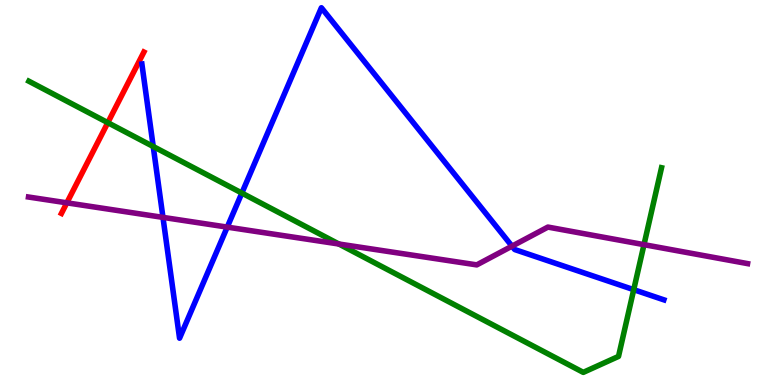[{'lines': ['blue', 'red'], 'intersections': []}, {'lines': ['green', 'red'], 'intersections': [{'x': 1.39, 'y': 6.81}]}, {'lines': ['purple', 'red'], 'intersections': [{'x': 0.863, 'y': 4.73}]}, {'lines': ['blue', 'green'], 'intersections': [{'x': 1.98, 'y': 6.19}, {'x': 3.12, 'y': 4.99}, {'x': 8.18, 'y': 2.48}]}, {'lines': ['blue', 'purple'], 'intersections': [{'x': 2.1, 'y': 4.35}, {'x': 2.93, 'y': 4.1}, {'x': 6.61, 'y': 3.61}]}, {'lines': ['green', 'purple'], 'intersections': [{'x': 4.37, 'y': 3.66}, {'x': 8.31, 'y': 3.65}]}]